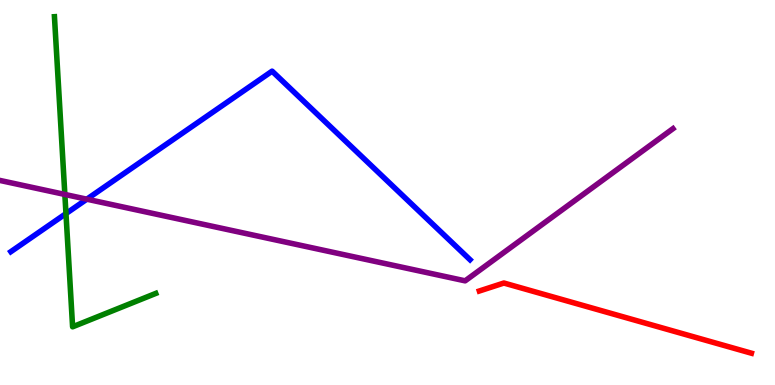[{'lines': ['blue', 'red'], 'intersections': []}, {'lines': ['green', 'red'], 'intersections': []}, {'lines': ['purple', 'red'], 'intersections': []}, {'lines': ['blue', 'green'], 'intersections': [{'x': 0.851, 'y': 4.45}]}, {'lines': ['blue', 'purple'], 'intersections': [{'x': 1.12, 'y': 4.83}]}, {'lines': ['green', 'purple'], 'intersections': [{'x': 0.837, 'y': 4.95}]}]